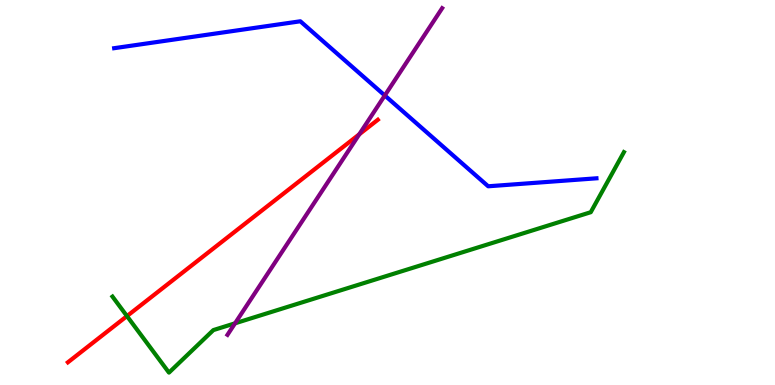[{'lines': ['blue', 'red'], 'intersections': []}, {'lines': ['green', 'red'], 'intersections': [{'x': 1.64, 'y': 1.79}]}, {'lines': ['purple', 'red'], 'intersections': [{'x': 4.64, 'y': 6.51}]}, {'lines': ['blue', 'green'], 'intersections': []}, {'lines': ['blue', 'purple'], 'intersections': [{'x': 4.97, 'y': 7.52}]}, {'lines': ['green', 'purple'], 'intersections': [{'x': 3.03, 'y': 1.6}]}]